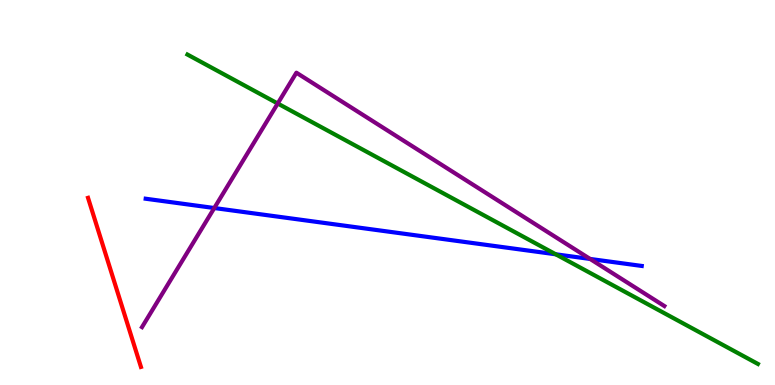[{'lines': ['blue', 'red'], 'intersections': []}, {'lines': ['green', 'red'], 'intersections': []}, {'lines': ['purple', 'red'], 'intersections': []}, {'lines': ['blue', 'green'], 'intersections': [{'x': 7.17, 'y': 3.4}]}, {'lines': ['blue', 'purple'], 'intersections': [{'x': 2.76, 'y': 4.6}, {'x': 7.61, 'y': 3.27}]}, {'lines': ['green', 'purple'], 'intersections': [{'x': 3.58, 'y': 7.31}]}]